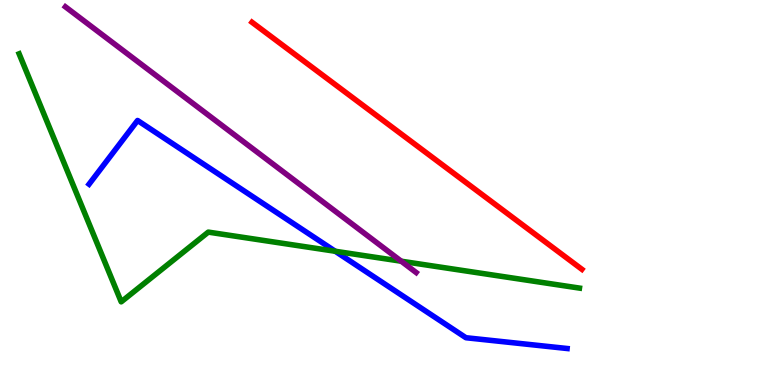[{'lines': ['blue', 'red'], 'intersections': []}, {'lines': ['green', 'red'], 'intersections': []}, {'lines': ['purple', 'red'], 'intersections': []}, {'lines': ['blue', 'green'], 'intersections': [{'x': 4.33, 'y': 3.47}]}, {'lines': ['blue', 'purple'], 'intersections': []}, {'lines': ['green', 'purple'], 'intersections': [{'x': 5.18, 'y': 3.22}]}]